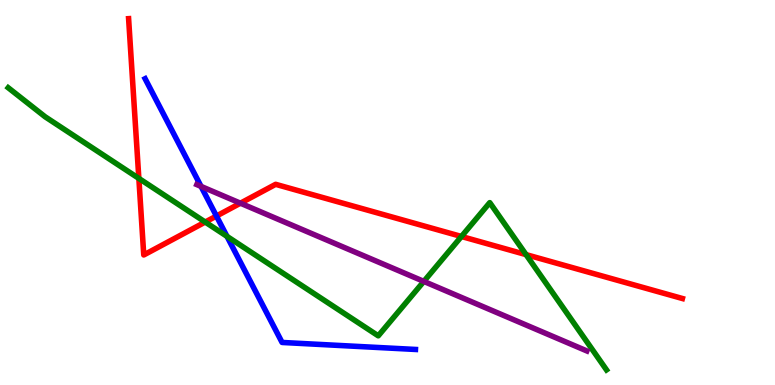[{'lines': ['blue', 'red'], 'intersections': [{'x': 2.79, 'y': 4.39}]}, {'lines': ['green', 'red'], 'intersections': [{'x': 1.79, 'y': 5.37}, {'x': 2.65, 'y': 4.23}, {'x': 5.95, 'y': 3.86}, {'x': 6.79, 'y': 3.39}]}, {'lines': ['purple', 'red'], 'intersections': [{'x': 3.1, 'y': 4.72}]}, {'lines': ['blue', 'green'], 'intersections': [{'x': 2.93, 'y': 3.86}]}, {'lines': ['blue', 'purple'], 'intersections': [{'x': 2.59, 'y': 5.16}]}, {'lines': ['green', 'purple'], 'intersections': [{'x': 5.47, 'y': 2.69}]}]